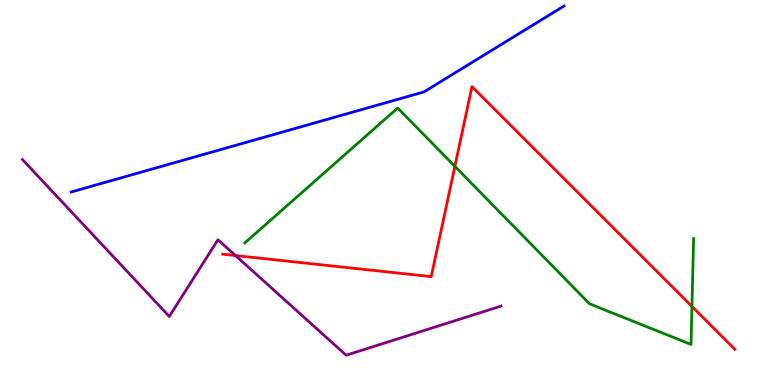[{'lines': ['blue', 'red'], 'intersections': []}, {'lines': ['green', 'red'], 'intersections': [{'x': 5.87, 'y': 5.68}, {'x': 8.93, 'y': 2.04}]}, {'lines': ['purple', 'red'], 'intersections': [{'x': 3.04, 'y': 3.36}]}, {'lines': ['blue', 'green'], 'intersections': []}, {'lines': ['blue', 'purple'], 'intersections': []}, {'lines': ['green', 'purple'], 'intersections': []}]